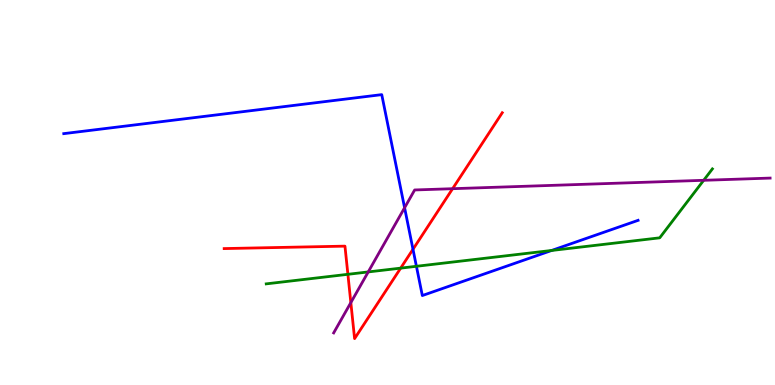[{'lines': ['blue', 'red'], 'intersections': [{'x': 5.33, 'y': 3.52}]}, {'lines': ['green', 'red'], 'intersections': [{'x': 4.49, 'y': 2.88}, {'x': 5.17, 'y': 3.04}]}, {'lines': ['purple', 'red'], 'intersections': [{'x': 4.53, 'y': 2.14}, {'x': 5.84, 'y': 5.1}]}, {'lines': ['blue', 'green'], 'intersections': [{'x': 5.37, 'y': 3.08}, {'x': 7.12, 'y': 3.49}]}, {'lines': ['blue', 'purple'], 'intersections': [{'x': 5.22, 'y': 4.6}]}, {'lines': ['green', 'purple'], 'intersections': [{'x': 4.75, 'y': 2.94}, {'x': 9.08, 'y': 5.32}]}]